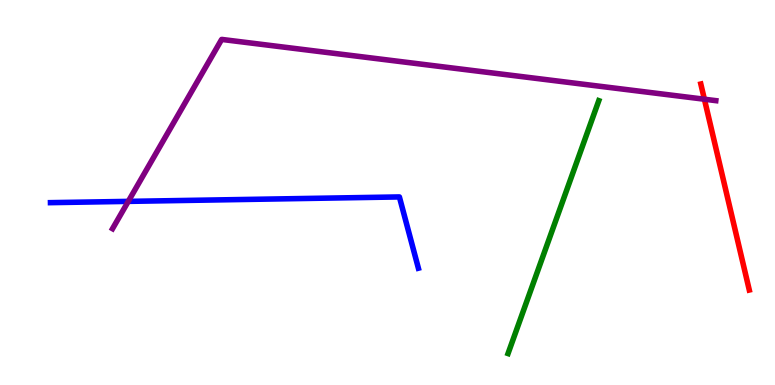[{'lines': ['blue', 'red'], 'intersections': []}, {'lines': ['green', 'red'], 'intersections': []}, {'lines': ['purple', 'red'], 'intersections': [{'x': 9.09, 'y': 7.42}]}, {'lines': ['blue', 'green'], 'intersections': []}, {'lines': ['blue', 'purple'], 'intersections': [{'x': 1.66, 'y': 4.77}]}, {'lines': ['green', 'purple'], 'intersections': []}]